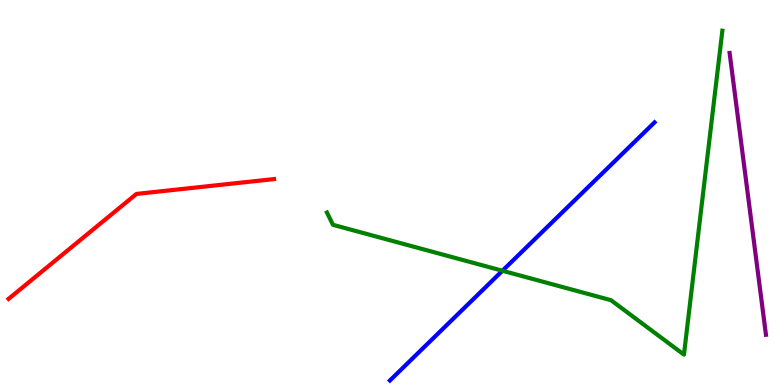[{'lines': ['blue', 'red'], 'intersections': []}, {'lines': ['green', 'red'], 'intersections': []}, {'lines': ['purple', 'red'], 'intersections': []}, {'lines': ['blue', 'green'], 'intersections': [{'x': 6.48, 'y': 2.97}]}, {'lines': ['blue', 'purple'], 'intersections': []}, {'lines': ['green', 'purple'], 'intersections': []}]